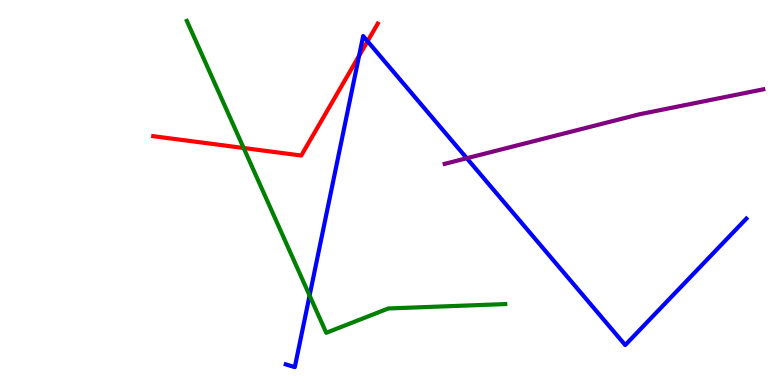[{'lines': ['blue', 'red'], 'intersections': [{'x': 4.63, 'y': 8.55}, {'x': 4.74, 'y': 8.93}]}, {'lines': ['green', 'red'], 'intersections': [{'x': 3.14, 'y': 6.16}]}, {'lines': ['purple', 'red'], 'intersections': []}, {'lines': ['blue', 'green'], 'intersections': [{'x': 3.99, 'y': 2.32}]}, {'lines': ['blue', 'purple'], 'intersections': [{'x': 6.02, 'y': 5.89}]}, {'lines': ['green', 'purple'], 'intersections': []}]